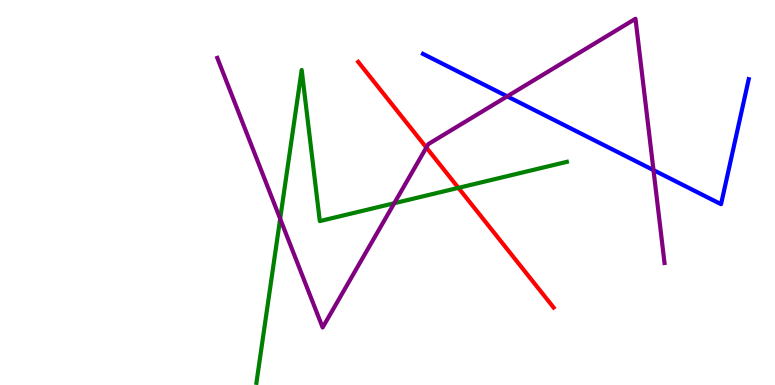[{'lines': ['blue', 'red'], 'intersections': []}, {'lines': ['green', 'red'], 'intersections': [{'x': 5.92, 'y': 5.12}]}, {'lines': ['purple', 'red'], 'intersections': [{'x': 5.5, 'y': 6.17}]}, {'lines': ['blue', 'green'], 'intersections': []}, {'lines': ['blue', 'purple'], 'intersections': [{'x': 6.54, 'y': 7.5}, {'x': 8.43, 'y': 5.58}]}, {'lines': ['green', 'purple'], 'intersections': [{'x': 3.61, 'y': 4.32}, {'x': 5.09, 'y': 4.72}]}]